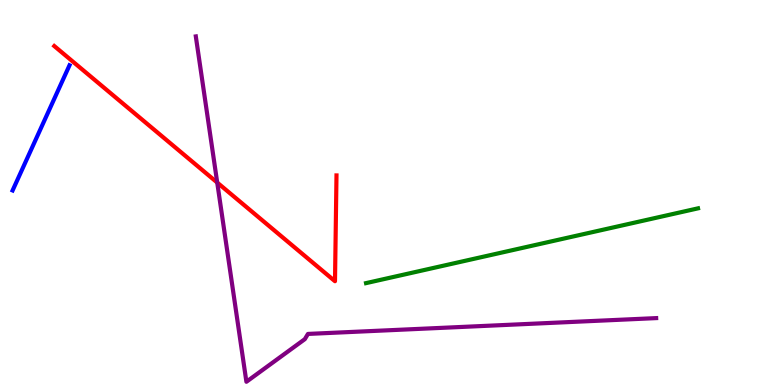[{'lines': ['blue', 'red'], 'intersections': []}, {'lines': ['green', 'red'], 'intersections': []}, {'lines': ['purple', 'red'], 'intersections': [{'x': 2.8, 'y': 5.26}]}, {'lines': ['blue', 'green'], 'intersections': []}, {'lines': ['blue', 'purple'], 'intersections': []}, {'lines': ['green', 'purple'], 'intersections': []}]